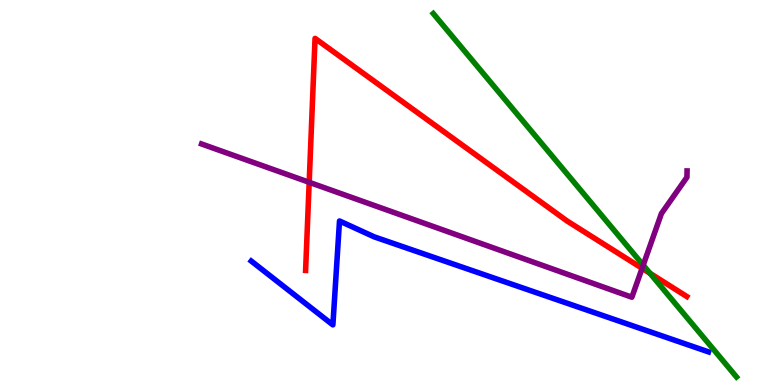[{'lines': ['blue', 'red'], 'intersections': []}, {'lines': ['green', 'red'], 'intersections': [{'x': 8.39, 'y': 2.9}]}, {'lines': ['purple', 'red'], 'intersections': [{'x': 3.99, 'y': 5.26}, {'x': 8.28, 'y': 3.03}]}, {'lines': ['blue', 'green'], 'intersections': []}, {'lines': ['blue', 'purple'], 'intersections': []}, {'lines': ['green', 'purple'], 'intersections': [{'x': 8.3, 'y': 3.11}]}]